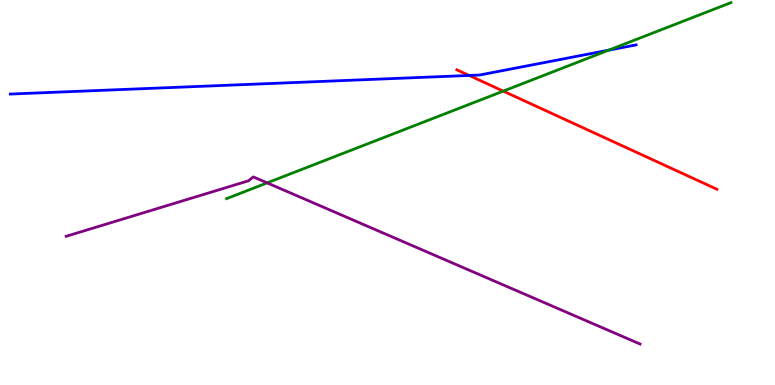[{'lines': ['blue', 'red'], 'intersections': [{'x': 6.05, 'y': 8.04}]}, {'lines': ['green', 'red'], 'intersections': [{'x': 6.49, 'y': 7.63}]}, {'lines': ['purple', 'red'], 'intersections': []}, {'lines': ['blue', 'green'], 'intersections': [{'x': 7.85, 'y': 8.7}]}, {'lines': ['blue', 'purple'], 'intersections': []}, {'lines': ['green', 'purple'], 'intersections': [{'x': 3.45, 'y': 5.25}]}]